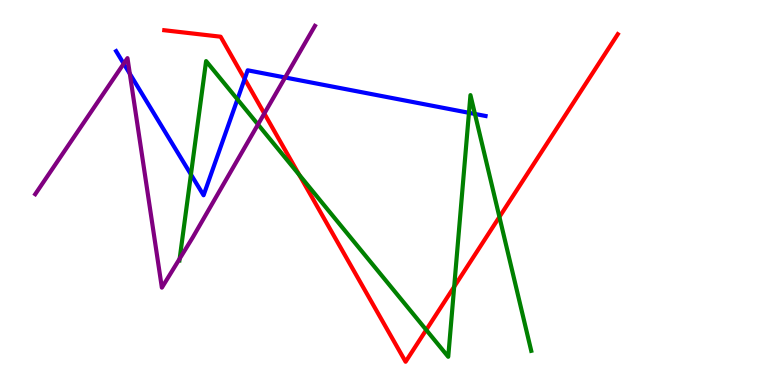[{'lines': ['blue', 'red'], 'intersections': [{'x': 3.16, 'y': 7.95}]}, {'lines': ['green', 'red'], 'intersections': [{'x': 3.86, 'y': 5.46}, {'x': 5.5, 'y': 1.43}, {'x': 5.86, 'y': 2.55}, {'x': 6.44, 'y': 4.37}]}, {'lines': ['purple', 'red'], 'intersections': [{'x': 3.41, 'y': 7.05}]}, {'lines': ['blue', 'green'], 'intersections': [{'x': 2.46, 'y': 5.47}, {'x': 3.06, 'y': 7.42}, {'x': 6.05, 'y': 7.07}, {'x': 6.13, 'y': 7.04}]}, {'lines': ['blue', 'purple'], 'intersections': [{'x': 1.6, 'y': 8.35}, {'x': 1.67, 'y': 8.09}, {'x': 3.68, 'y': 7.99}]}, {'lines': ['green', 'purple'], 'intersections': [{'x': 2.32, 'y': 3.28}, {'x': 3.33, 'y': 6.77}]}]